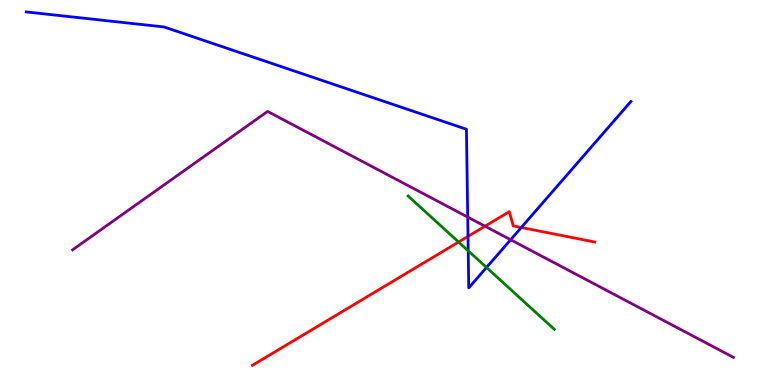[{'lines': ['blue', 'red'], 'intersections': [{'x': 6.04, 'y': 3.86}, {'x': 6.73, 'y': 4.09}]}, {'lines': ['green', 'red'], 'intersections': [{'x': 5.92, 'y': 3.71}]}, {'lines': ['purple', 'red'], 'intersections': [{'x': 6.26, 'y': 4.12}]}, {'lines': ['blue', 'green'], 'intersections': [{'x': 6.04, 'y': 3.49}, {'x': 6.28, 'y': 3.05}]}, {'lines': ['blue', 'purple'], 'intersections': [{'x': 6.04, 'y': 4.36}, {'x': 6.59, 'y': 3.77}]}, {'lines': ['green', 'purple'], 'intersections': []}]